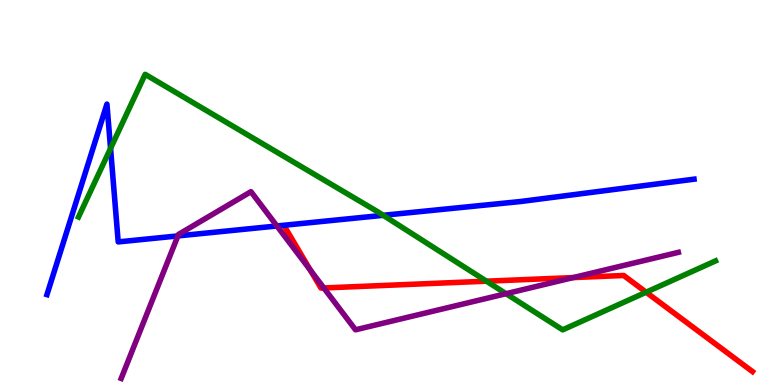[{'lines': ['blue', 'red'], 'intersections': []}, {'lines': ['green', 'red'], 'intersections': [{'x': 6.28, 'y': 2.7}, {'x': 8.34, 'y': 2.41}]}, {'lines': ['purple', 'red'], 'intersections': [{'x': 4.0, 'y': 2.98}, {'x': 4.18, 'y': 2.52}, {'x': 7.4, 'y': 2.79}]}, {'lines': ['blue', 'green'], 'intersections': [{'x': 1.43, 'y': 6.15}, {'x': 4.94, 'y': 4.41}]}, {'lines': ['blue', 'purple'], 'intersections': [{'x': 2.3, 'y': 3.87}, {'x': 3.57, 'y': 4.13}]}, {'lines': ['green', 'purple'], 'intersections': [{'x': 6.53, 'y': 2.37}]}]